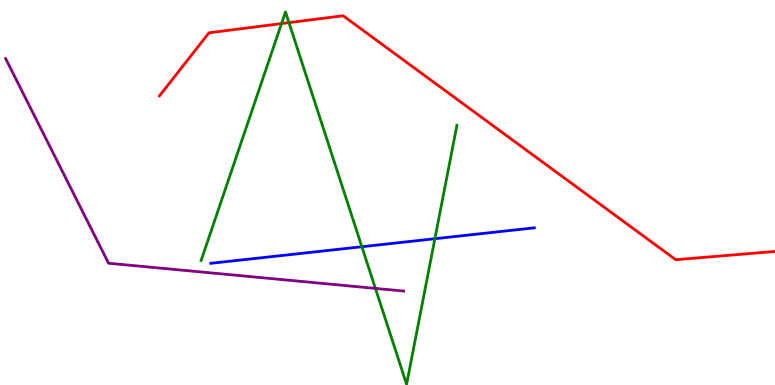[{'lines': ['blue', 'red'], 'intersections': []}, {'lines': ['green', 'red'], 'intersections': [{'x': 3.63, 'y': 9.39}, {'x': 3.73, 'y': 9.41}]}, {'lines': ['purple', 'red'], 'intersections': []}, {'lines': ['blue', 'green'], 'intersections': [{'x': 4.67, 'y': 3.59}, {'x': 5.61, 'y': 3.8}]}, {'lines': ['blue', 'purple'], 'intersections': []}, {'lines': ['green', 'purple'], 'intersections': [{'x': 4.84, 'y': 2.51}]}]